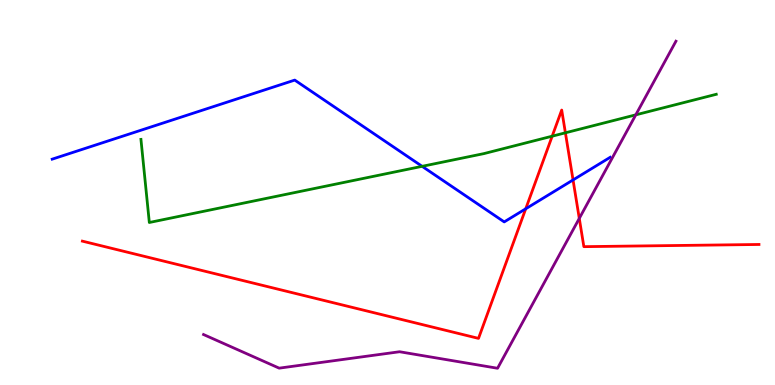[{'lines': ['blue', 'red'], 'intersections': [{'x': 6.78, 'y': 4.58}, {'x': 7.39, 'y': 5.33}]}, {'lines': ['green', 'red'], 'intersections': [{'x': 7.13, 'y': 6.46}, {'x': 7.3, 'y': 6.55}]}, {'lines': ['purple', 'red'], 'intersections': [{'x': 7.47, 'y': 4.33}]}, {'lines': ['blue', 'green'], 'intersections': [{'x': 5.45, 'y': 5.68}]}, {'lines': ['blue', 'purple'], 'intersections': []}, {'lines': ['green', 'purple'], 'intersections': [{'x': 8.2, 'y': 7.02}]}]